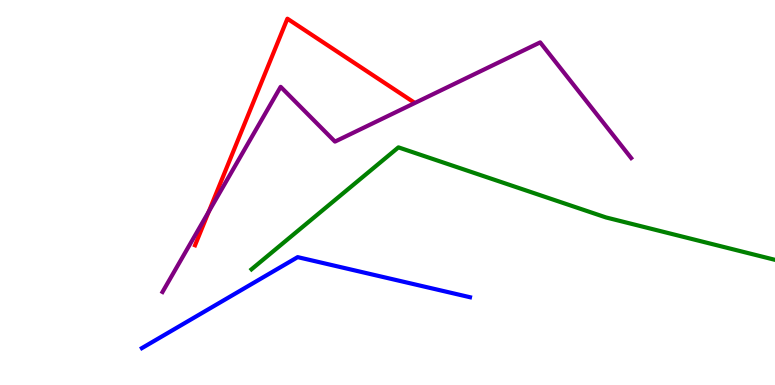[{'lines': ['blue', 'red'], 'intersections': []}, {'lines': ['green', 'red'], 'intersections': []}, {'lines': ['purple', 'red'], 'intersections': [{'x': 2.69, 'y': 4.5}]}, {'lines': ['blue', 'green'], 'intersections': []}, {'lines': ['blue', 'purple'], 'intersections': []}, {'lines': ['green', 'purple'], 'intersections': []}]